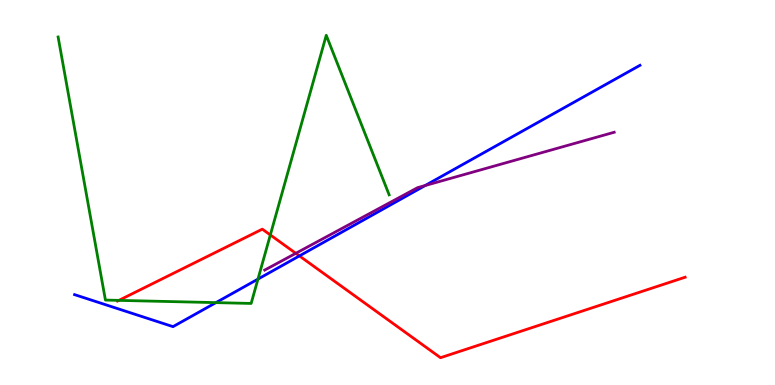[{'lines': ['blue', 'red'], 'intersections': [{'x': 3.86, 'y': 3.35}]}, {'lines': ['green', 'red'], 'intersections': [{'x': 1.53, 'y': 2.2}, {'x': 3.49, 'y': 3.9}]}, {'lines': ['purple', 'red'], 'intersections': [{'x': 3.82, 'y': 3.42}]}, {'lines': ['blue', 'green'], 'intersections': [{'x': 2.79, 'y': 2.14}, {'x': 3.33, 'y': 2.75}]}, {'lines': ['blue', 'purple'], 'intersections': [{'x': 5.49, 'y': 5.18}]}, {'lines': ['green', 'purple'], 'intersections': []}]